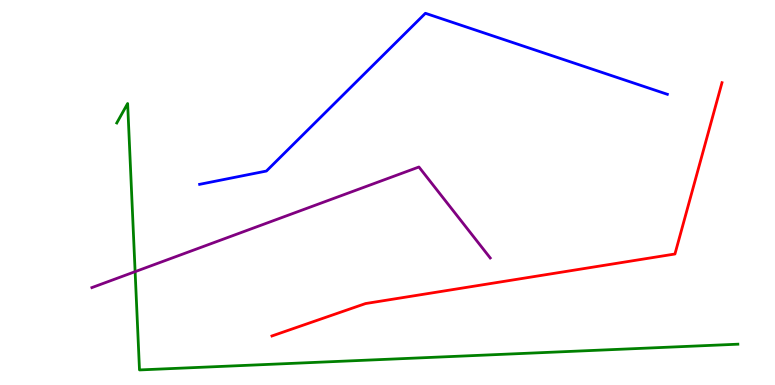[{'lines': ['blue', 'red'], 'intersections': []}, {'lines': ['green', 'red'], 'intersections': []}, {'lines': ['purple', 'red'], 'intersections': []}, {'lines': ['blue', 'green'], 'intersections': []}, {'lines': ['blue', 'purple'], 'intersections': []}, {'lines': ['green', 'purple'], 'intersections': [{'x': 1.74, 'y': 2.94}]}]